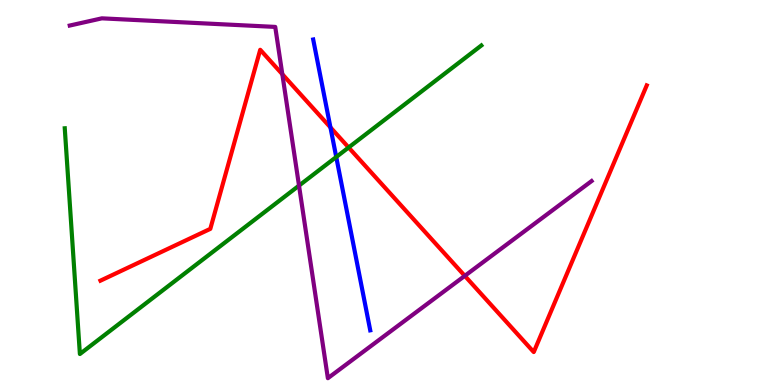[{'lines': ['blue', 'red'], 'intersections': [{'x': 4.26, 'y': 6.69}]}, {'lines': ['green', 'red'], 'intersections': [{'x': 4.5, 'y': 6.17}]}, {'lines': ['purple', 'red'], 'intersections': [{'x': 3.64, 'y': 8.07}, {'x': 6.0, 'y': 2.83}]}, {'lines': ['blue', 'green'], 'intersections': [{'x': 4.34, 'y': 5.92}]}, {'lines': ['blue', 'purple'], 'intersections': []}, {'lines': ['green', 'purple'], 'intersections': [{'x': 3.86, 'y': 5.18}]}]